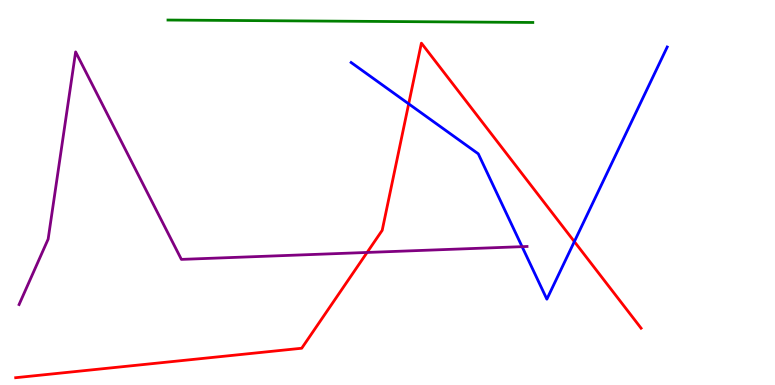[{'lines': ['blue', 'red'], 'intersections': [{'x': 5.27, 'y': 7.3}, {'x': 7.41, 'y': 3.72}]}, {'lines': ['green', 'red'], 'intersections': []}, {'lines': ['purple', 'red'], 'intersections': [{'x': 4.74, 'y': 3.44}]}, {'lines': ['blue', 'green'], 'intersections': []}, {'lines': ['blue', 'purple'], 'intersections': [{'x': 6.74, 'y': 3.59}]}, {'lines': ['green', 'purple'], 'intersections': []}]